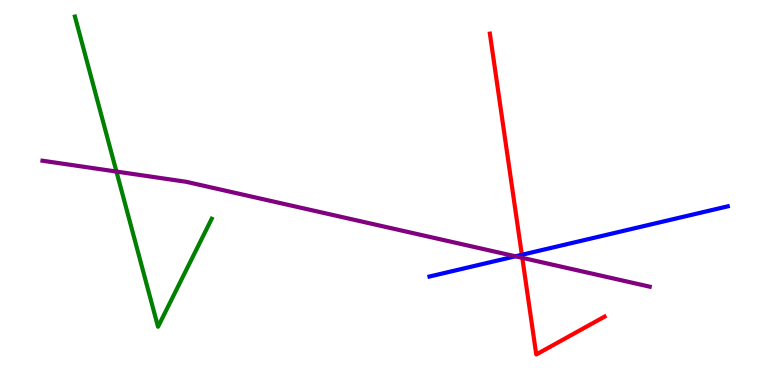[{'lines': ['blue', 'red'], 'intersections': [{'x': 6.73, 'y': 3.38}]}, {'lines': ['green', 'red'], 'intersections': []}, {'lines': ['purple', 'red'], 'intersections': [{'x': 6.74, 'y': 3.3}]}, {'lines': ['blue', 'green'], 'intersections': []}, {'lines': ['blue', 'purple'], 'intersections': [{'x': 6.65, 'y': 3.34}]}, {'lines': ['green', 'purple'], 'intersections': [{'x': 1.5, 'y': 5.54}]}]